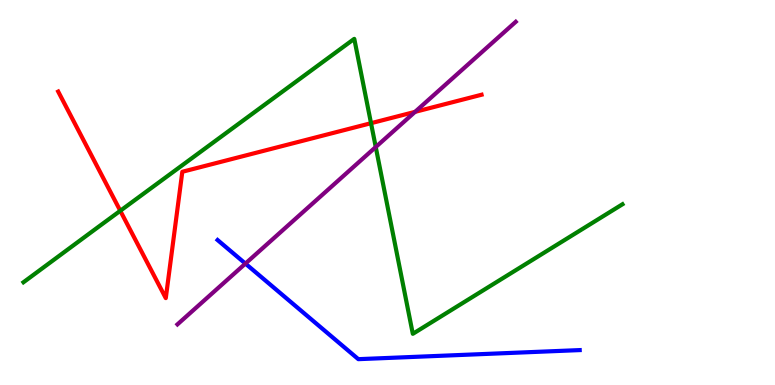[{'lines': ['blue', 'red'], 'intersections': []}, {'lines': ['green', 'red'], 'intersections': [{'x': 1.55, 'y': 4.53}, {'x': 4.79, 'y': 6.8}]}, {'lines': ['purple', 'red'], 'intersections': [{'x': 5.36, 'y': 7.09}]}, {'lines': ['blue', 'green'], 'intersections': []}, {'lines': ['blue', 'purple'], 'intersections': [{'x': 3.17, 'y': 3.15}]}, {'lines': ['green', 'purple'], 'intersections': [{'x': 4.85, 'y': 6.18}]}]